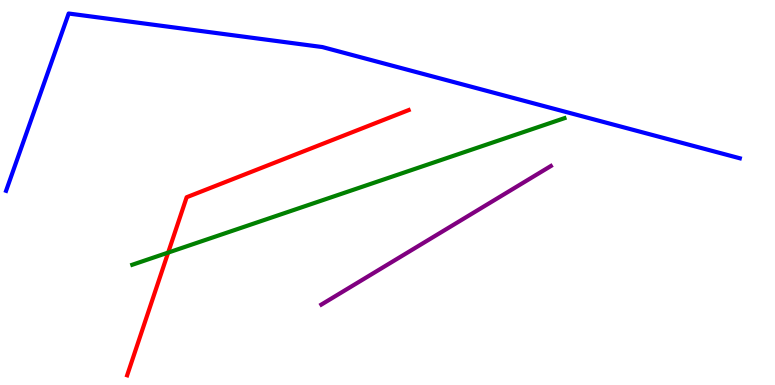[{'lines': ['blue', 'red'], 'intersections': []}, {'lines': ['green', 'red'], 'intersections': [{'x': 2.17, 'y': 3.44}]}, {'lines': ['purple', 'red'], 'intersections': []}, {'lines': ['blue', 'green'], 'intersections': []}, {'lines': ['blue', 'purple'], 'intersections': []}, {'lines': ['green', 'purple'], 'intersections': []}]